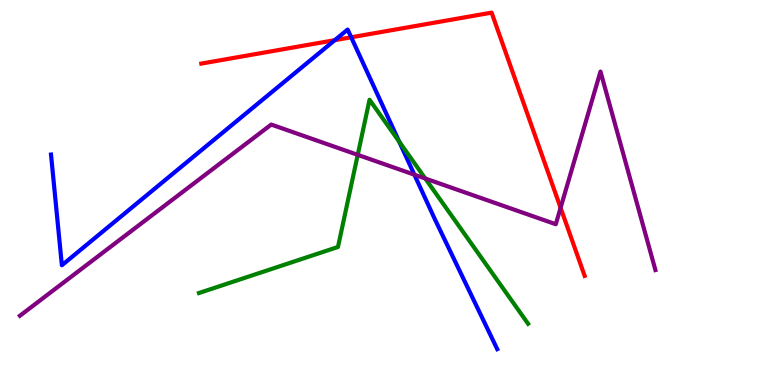[{'lines': ['blue', 'red'], 'intersections': [{'x': 4.32, 'y': 8.96}, {'x': 4.53, 'y': 9.03}]}, {'lines': ['green', 'red'], 'intersections': []}, {'lines': ['purple', 'red'], 'intersections': [{'x': 7.23, 'y': 4.6}]}, {'lines': ['blue', 'green'], 'intersections': [{'x': 5.15, 'y': 6.32}]}, {'lines': ['blue', 'purple'], 'intersections': [{'x': 5.35, 'y': 5.46}]}, {'lines': ['green', 'purple'], 'intersections': [{'x': 4.62, 'y': 5.98}, {'x': 5.49, 'y': 5.36}]}]